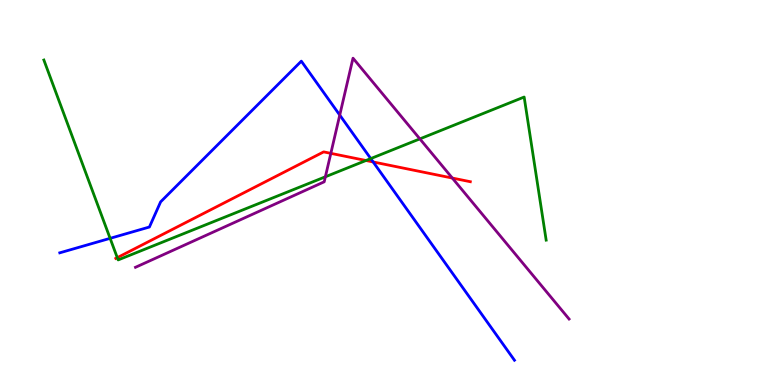[{'lines': ['blue', 'red'], 'intersections': [{'x': 4.81, 'y': 5.79}]}, {'lines': ['green', 'red'], 'intersections': [{'x': 1.51, 'y': 3.31}, {'x': 4.72, 'y': 5.83}]}, {'lines': ['purple', 'red'], 'intersections': [{'x': 4.27, 'y': 6.02}, {'x': 5.84, 'y': 5.38}]}, {'lines': ['blue', 'green'], 'intersections': [{'x': 1.42, 'y': 3.81}, {'x': 4.78, 'y': 5.88}]}, {'lines': ['blue', 'purple'], 'intersections': [{'x': 4.38, 'y': 7.01}]}, {'lines': ['green', 'purple'], 'intersections': [{'x': 4.2, 'y': 5.41}, {'x': 5.42, 'y': 6.39}]}]